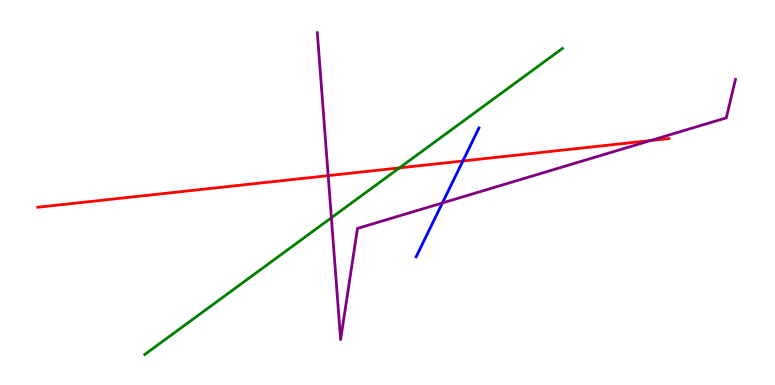[{'lines': ['blue', 'red'], 'intersections': [{'x': 5.97, 'y': 5.82}]}, {'lines': ['green', 'red'], 'intersections': [{'x': 5.15, 'y': 5.64}]}, {'lines': ['purple', 'red'], 'intersections': [{'x': 4.23, 'y': 5.44}, {'x': 8.4, 'y': 6.35}]}, {'lines': ['blue', 'green'], 'intersections': []}, {'lines': ['blue', 'purple'], 'intersections': [{'x': 5.71, 'y': 4.73}]}, {'lines': ['green', 'purple'], 'intersections': [{'x': 4.28, 'y': 4.34}]}]